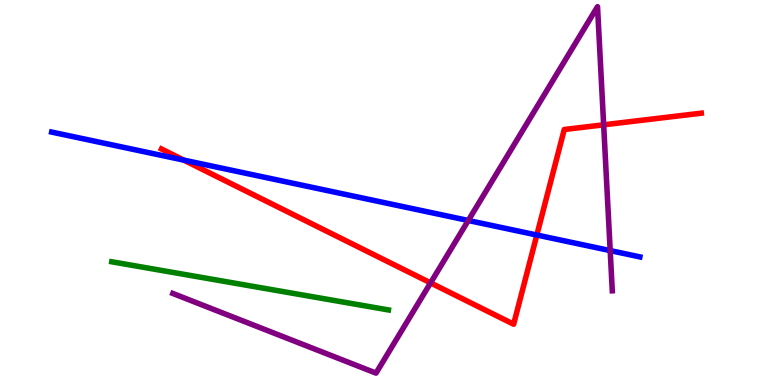[{'lines': ['blue', 'red'], 'intersections': [{'x': 2.37, 'y': 5.84}, {'x': 6.93, 'y': 3.9}]}, {'lines': ['green', 'red'], 'intersections': []}, {'lines': ['purple', 'red'], 'intersections': [{'x': 5.56, 'y': 2.65}, {'x': 7.79, 'y': 6.76}]}, {'lines': ['blue', 'green'], 'intersections': []}, {'lines': ['blue', 'purple'], 'intersections': [{'x': 6.04, 'y': 4.27}, {'x': 7.87, 'y': 3.49}]}, {'lines': ['green', 'purple'], 'intersections': []}]